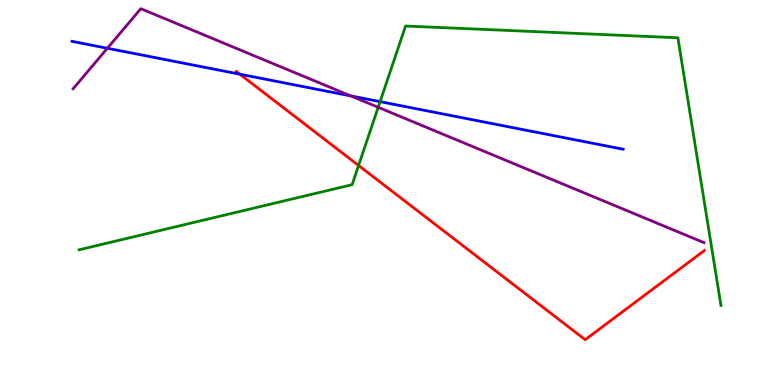[{'lines': ['blue', 'red'], 'intersections': [{'x': 3.1, 'y': 8.07}]}, {'lines': ['green', 'red'], 'intersections': [{'x': 4.63, 'y': 5.7}]}, {'lines': ['purple', 'red'], 'intersections': []}, {'lines': ['blue', 'green'], 'intersections': [{'x': 4.9, 'y': 7.36}]}, {'lines': ['blue', 'purple'], 'intersections': [{'x': 1.39, 'y': 8.75}, {'x': 4.53, 'y': 7.51}]}, {'lines': ['green', 'purple'], 'intersections': [{'x': 4.88, 'y': 7.21}]}]